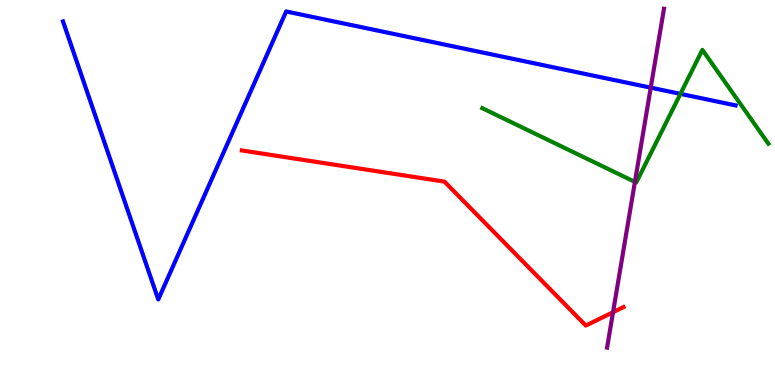[{'lines': ['blue', 'red'], 'intersections': []}, {'lines': ['green', 'red'], 'intersections': []}, {'lines': ['purple', 'red'], 'intersections': [{'x': 7.91, 'y': 1.89}]}, {'lines': ['blue', 'green'], 'intersections': [{'x': 8.78, 'y': 7.56}]}, {'lines': ['blue', 'purple'], 'intersections': [{'x': 8.4, 'y': 7.72}]}, {'lines': ['green', 'purple'], 'intersections': [{'x': 8.19, 'y': 5.28}]}]